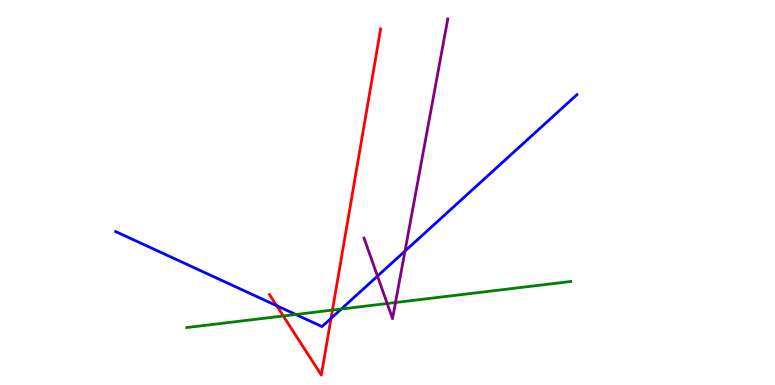[{'lines': ['blue', 'red'], 'intersections': [{'x': 3.57, 'y': 2.06}, {'x': 4.27, 'y': 1.73}]}, {'lines': ['green', 'red'], 'intersections': [{'x': 3.66, 'y': 1.79}, {'x': 4.29, 'y': 1.95}]}, {'lines': ['purple', 'red'], 'intersections': []}, {'lines': ['blue', 'green'], 'intersections': [{'x': 3.82, 'y': 1.83}, {'x': 4.4, 'y': 1.97}]}, {'lines': ['blue', 'purple'], 'intersections': [{'x': 4.87, 'y': 2.83}, {'x': 5.23, 'y': 3.48}]}, {'lines': ['green', 'purple'], 'intersections': [{'x': 5.0, 'y': 2.12}, {'x': 5.1, 'y': 2.14}]}]